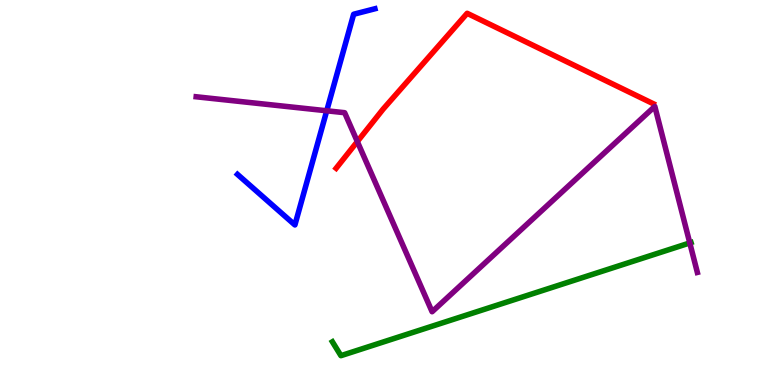[{'lines': ['blue', 'red'], 'intersections': []}, {'lines': ['green', 'red'], 'intersections': []}, {'lines': ['purple', 'red'], 'intersections': [{'x': 4.61, 'y': 6.32}]}, {'lines': ['blue', 'green'], 'intersections': []}, {'lines': ['blue', 'purple'], 'intersections': [{'x': 4.22, 'y': 7.12}]}, {'lines': ['green', 'purple'], 'intersections': [{'x': 8.9, 'y': 3.69}]}]